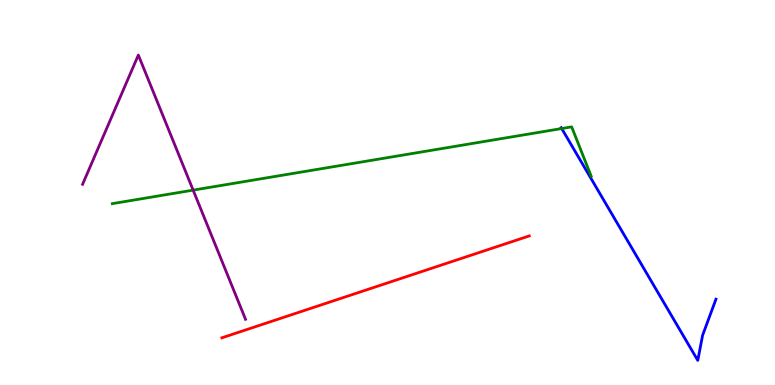[{'lines': ['blue', 'red'], 'intersections': []}, {'lines': ['green', 'red'], 'intersections': []}, {'lines': ['purple', 'red'], 'intersections': []}, {'lines': ['blue', 'green'], 'intersections': [{'x': 7.25, 'y': 6.66}]}, {'lines': ['blue', 'purple'], 'intersections': []}, {'lines': ['green', 'purple'], 'intersections': [{'x': 2.49, 'y': 5.06}]}]